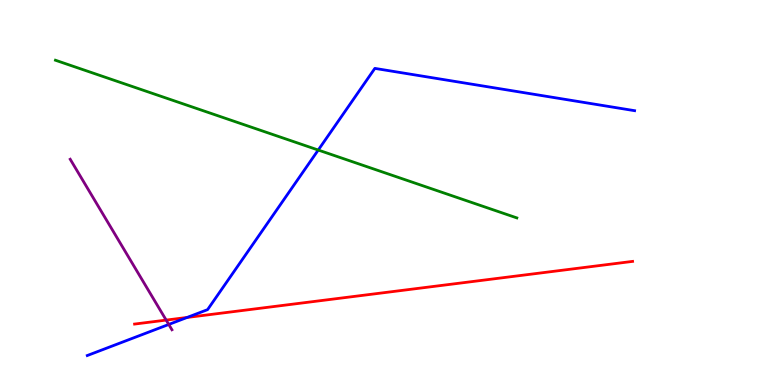[{'lines': ['blue', 'red'], 'intersections': [{'x': 2.41, 'y': 1.75}]}, {'lines': ['green', 'red'], 'intersections': []}, {'lines': ['purple', 'red'], 'intersections': [{'x': 2.14, 'y': 1.69}]}, {'lines': ['blue', 'green'], 'intersections': [{'x': 4.11, 'y': 6.1}]}, {'lines': ['blue', 'purple'], 'intersections': [{'x': 2.18, 'y': 1.57}]}, {'lines': ['green', 'purple'], 'intersections': []}]